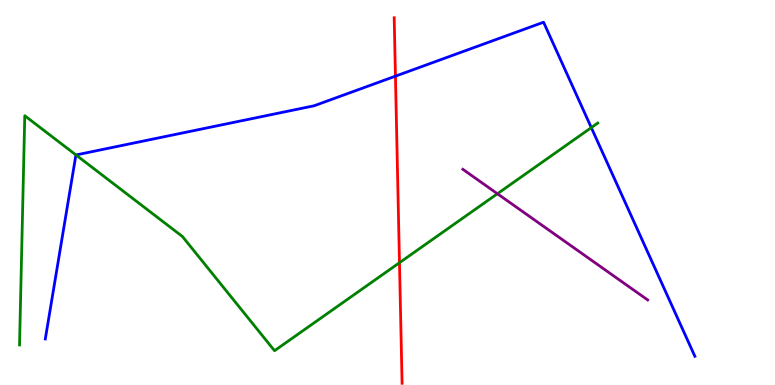[{'lines': ['blue', 'red'], 'intersections': [{'x': 5.1, 'y': 8.02}]}, {'lines': ['green', 'red'], 'intersections': [{'x': 5.15, 'y': 3.18}]}, {'lines': ['purple', 'red'], 'intersections': []}, {'lines': ['blue', 'green'], 'intersections': [{'x': 0.98, 'y': 5.98}, {'x': 7.63, 'y': 6.69}]}, {'lines': ['blue', 'purple'], 'intersections': []}, {'lines': ['green', 'purple'], 'intersections': [{'x': 6.42, 'y': 4.97}]}]